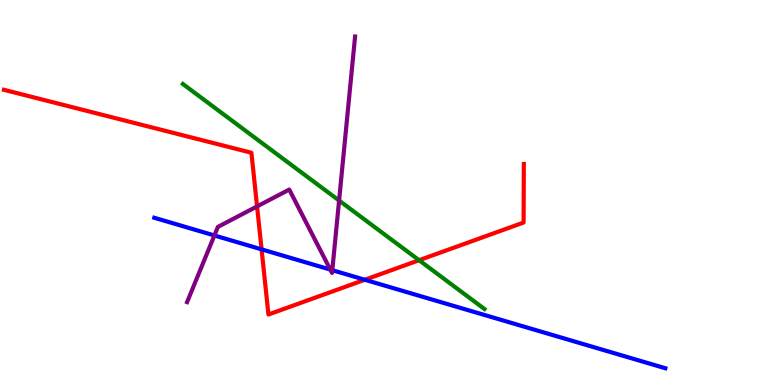[{'lines': ['blue', 'red'], 'intersections': [{'x': 3.38, 'y': 3.52}, {'x': 4.71, 'y': 2.73}]}, {'lines': ['green', 'red'], 'intersections': [{'x': 5.41, 'y': 3.24}]}, {'lines': ['purple', 'red'], 'intersections': [{'x': 3.32, 'y': 4.64}]}, {'lines': ['blue', 'green'], 'intersections': []}, {'lines': ['blue', 'purple'], 'intersections': [{'x': 2.77, 'y': 3.88}, {'x': 4.26, 'y': 3.0}, {'x': 4.29, 'y': 2.98}]}, {'lines': ['green', 'purple'], 'intersections': [{'x': 4.38, 'y': 4.79}]}]